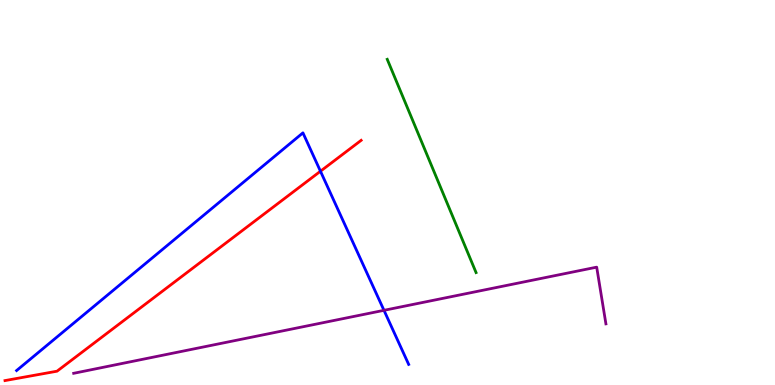[{'lines': ['blue', 'red'], 'intersections': [{'x': 4.13, 'y': 5.55}]}, {'lines': ['green', 'red'], 'intersections': []}, {'lines': ['purple', 'red'], 'intersections': []}, {'lines': ['blue', 'green'], 'intersections': []}, {'lines': ['blue', 'purple'], 'intersections': [{'x': 4.95, 'y': 1.94}]}, {'lines': ['green', 'purple'], 'intersections': []}]